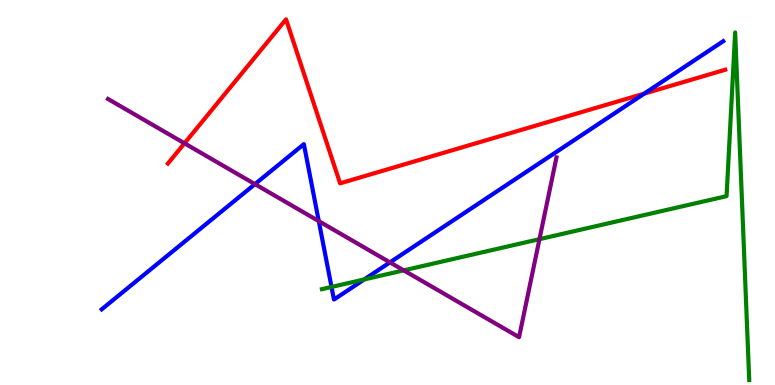[{'lines': ['blue', 'red'], 'intersections': [{'x': 8.31, 'y': 7.57}]}, {'lines': ['green', 'red'], 'intersections': []}, {'lines': ['purple', 'red'], 'intersections': [{'x': 2.38, 'y': 6.28}]}, {'lines': ['blue', 'green'], 'intersections': [{'x': 4.28, 'y': 2.55}, {'x': 4.7, 'y': 2.74}]}, {'lines': ['blue', 'purple'], 'intersections': [{'x': 3.29, 'y': 5.22}, {'x': 4.11, 'y': 4.26}, {'x': 5.03, 'y': 3.19}]}, {'lines': ['green', 'purple'], 'intersections': [{'x': 5.21, 'y': 2.98}, {'x': 6.96, 'y': 3.79}]}]